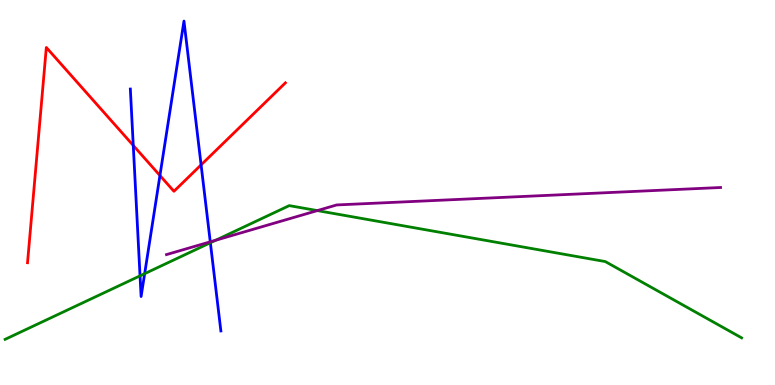[{'lines': ['blue', 'red'], 'intersections': [{'x': 1.72, 'y': 6.22}, {'x': 2.06, 'y': 5.44}, {'x': 2.59, 'y': 5.72}]}, {'lines': ['green', 'red'], 'intersections': []}, {'lines': ['purple', 'red'], 'intersections': []}, {'lines': ['blue', 'green'], 'intersections': [{'x': 1.81, 'y': 2.84}, {'x': 1.87, 'y': 2.89}, {'x': 2.71, 'y': 3.69}]}, {'lines': ['blue', 'purple'], 'intersections': [{'x': 2.71, 'y': 3.72}]}, {'lines': ['green', 'purple'], 'intersections': [{'x': 2.78, 'y': 3.76}, {'x': 4.09, 'y': 4.53}]}]